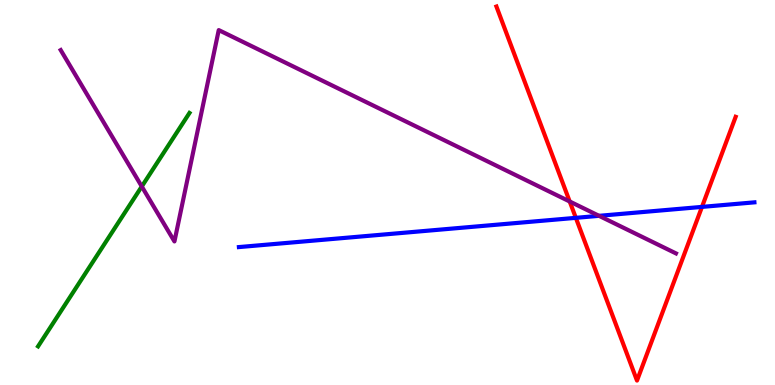[{'lines': ['blue', 'red'], 'intersections': [{'x': 7.43, 'y': 4.34}, {'x': 9.06, 'y': 4.63}]}, {'lines': ['green', 'red'], 'intersections': []}, {'lines': ['purple', 'red'], 'intersections': [{'x': 7.35, 'y': 4.77}]}, {'lines': ['blue', 'green'], 'intersections': []}, {'lines': ['blue', 'purple'], 'intersections': [{'x': 7.73, 'y': 4.39}]}, {'lines': ['green', 'purple'], 'intersections': [{'x': 1.83, 'y': 5.16}]}]